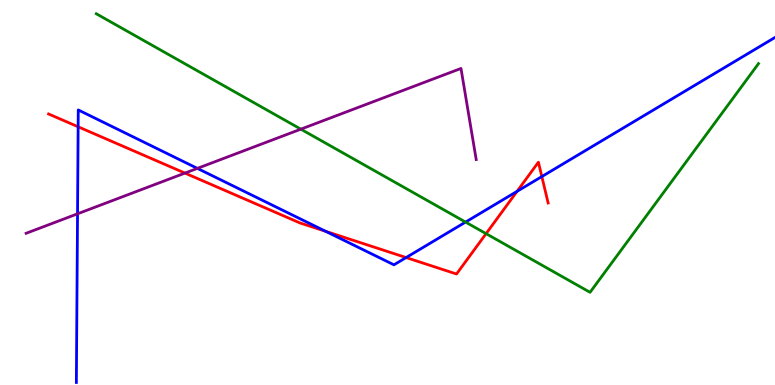[{'lines': ['blue', 'red'], 'intersections': [{'x': 1.01, 'y': 6.71}, {'x': 4.2, 'y': 3.99}, {'x': 5.24, 'y': 3.31}, {'x': 6.67, 'y': 5.03}, {'x': 6.99, 'y': 5.41}]}, {'lines': ['green', 'red'], 'intersections': [{'x': 6.27, 'y': 3.93}]}, {'lines': ['purple', 'red'], 'intersections': [{'x': 2.39, 'y': 5.5}]}, {'lines': ['blue', 'green'], 'intersections': [{'x': 6.01, 'y': 4.23}]}, {'lines': ['blue', 'purple'], 'intersections': [{'x': 1.0, 'y': 4.45}, {'x': 2.55, 'y': 5.63}]}, {'lines': ['green', 'purple'], 'intersections': [{'x': 3.88, 'y': 6.65}]}]